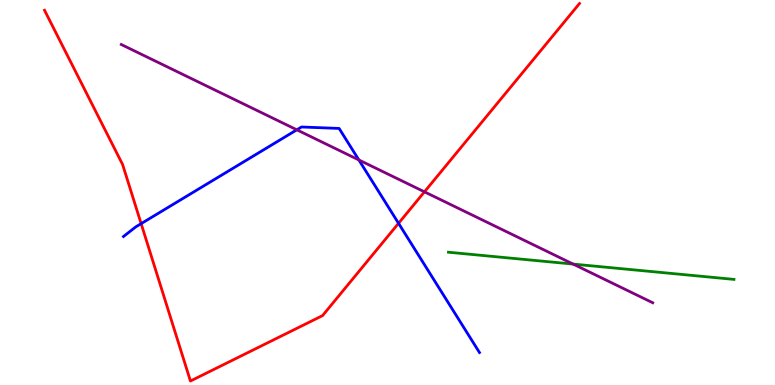[{'lines': ['blue', 'red'], 'intersections': [{'x': 1.82, 'y': 4.19}, {'x': 5.14, 'y': 4.2}]}, {'lines': ['green', 'red'], 'intersections': []}, {'lines': ['purple', 'red'], 'intersections': [{'x': 5.48, 'y': 5.02}]}, {'lines': ['blue', 'green'], 'intersections': []}, {'lines': ['blue', 'purple'], 'intersections': [{'x': 3.83, 'y': 6.63}, {'x': 4.63, 'y': 5.85}]}, {'lines': ['green', 'purple'], 'intersections': [{'x': 7.4, 'y': 3.14}]}]